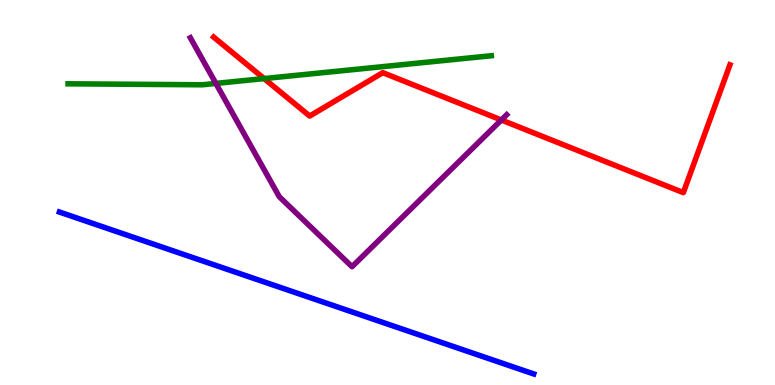[{'lines': ['blue', 'red'], 'intersections': []}, {'lines': ['green', 'red'], 'intersections': [{'x': 3.41, 'y': 7.96}]}, {'lines': ['purple', 'red'], 'intersections': [{'x': 6.47, 'y': 6.88}]}, {'lines': ['blue', 'green'], 'intersections': []}, {'lines': ['blue', 'purple'], 'intersections': []}, {'lines': ['green', 'purple'], 'intersections': [{'x': 2.79, 'y': 7.83}]}]